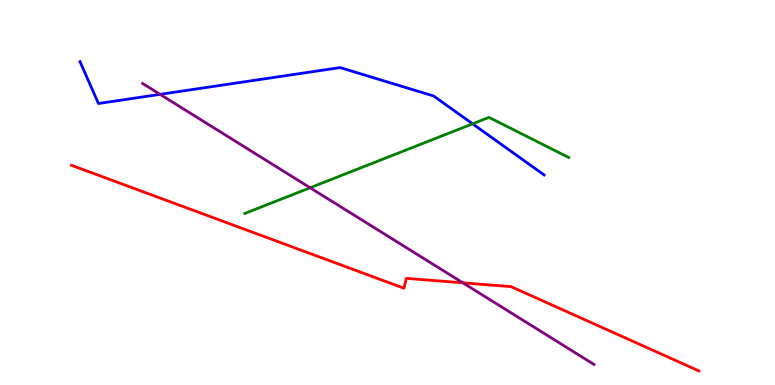[{'lines': ['blue', 'red'], 'intersections': []}, {'lines': ['green', 'red'], 'intersections': []}, {'lines': ['purple', 'red'], 'intersections': [{'x': 5.97, 'y': 2.65}]}, {'lines': ['blue', 'green'], 'intersections': [{'x': 6.1, 'y': 6.78}]}, {'lines': ['blue', 'purple'], 'intersections': [{'x': 2.07, 'y': 7.55}]}, {'lines': ['green', 'purple'], 'intersections': [{'x': 4.0, 'y': 5.12}]}]